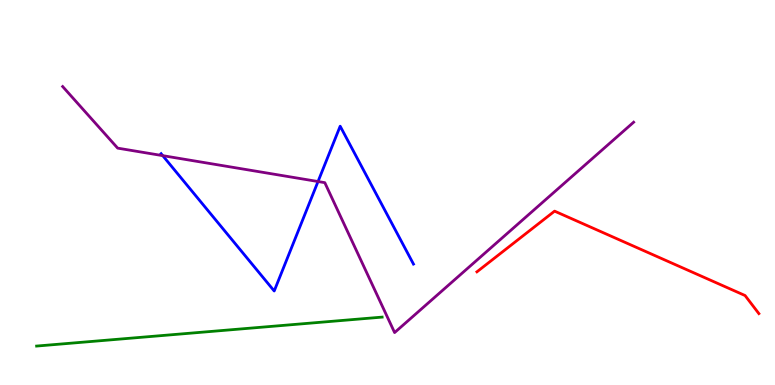[{'lines': ['blue', 'red'], 'intersections': []}, {'lines': ['green', 'red'], 'intersections': []}, {'lines': ['purple', 'red'], 'intersections': []}, {'lines': ['blue', 'green'], 'intersections': []}, {'lines': ['blue', 'purple'], 'intersections': [{'x': 2.1, 'y': 5.96}, {'x': 4.1, 'y': 5.29}]}, {'lines': ['green', 'purple'], 'intersections': []}]